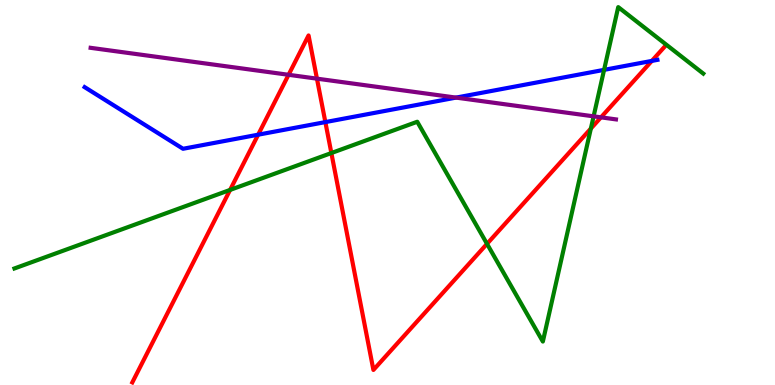[{'lines': ['blue', 'red'], 'intersections': [{'x': 3.33, 'y': 6.5}, {'x': 4.2, 'y': 6.83}, {'x': 8.41, 'y': 8.42}]}, {'lines': ['green', 'red'], 'intersections': [{'x': 2.97, 'y': 5.07}, {'x': 4.28, 'y': 6.02}, {'x': 6.28, 'y': 3.67}, {'x': 7.62, 'y': 6.66}]}, {'lines': ['purple', 'red'], 'intersections': [{'x': 3.72, 'y': 8.06}, {'x': 4.09, 'y': 7.96}, {'x': 7.75, 'y': 6.95}]}, {'lines': ['blue', 'green'], 'intersections': [{'x': 7.79, 'y': 8.19}]}, {'lines': ['blue', 'purple'], 'intersections': [{'x': 5.88, 'y': 7.46}]}, {'lines': ['green', 'purple'], 'intersections': [{'x': 7.66, 'y': 6.98}]}]